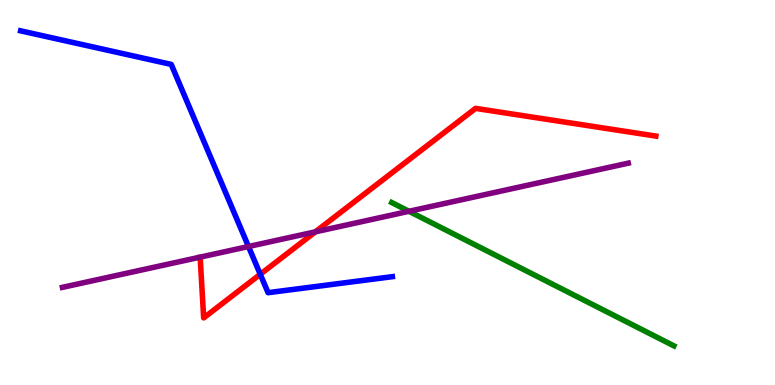[{'lines': ['blue', 'red'], 'intersections': [{'x': 3.36, 'y': 2.88}]}, {'lines': ['green', 'red'], 'intersections': []}, {'lines': ['purple', 'red'], 'intersections': [{'x': 4.07, 'y': 3.98}]}, {'lines': ['blue', 'green'], 'intersections': []}, {'lines': ['blue', 'purple'], 'intersections': [{'x': 3.21, 'y': 3.6}]}, {'lines': ['green', 'purple'], 'intersections': [{'x': 5.28, 'y': 4.51}]}]